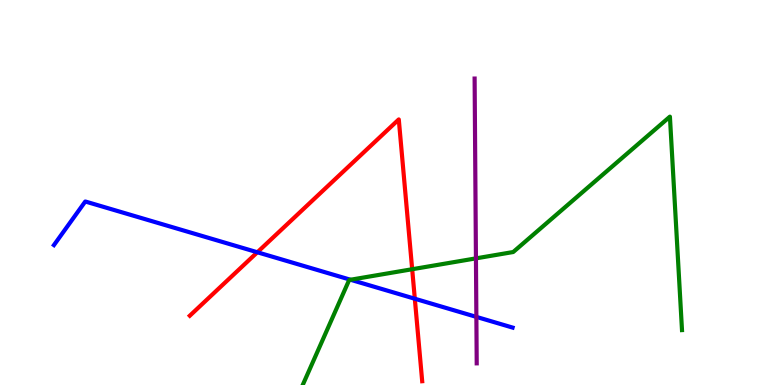[{'lines': ['blue', 'red'], 'intersections': [{'x': 3.32, 'y': 3.45}, {'x': 5.35, 'y': 2.24}]}, {'lines': ['green', 'red'], 'intersections': [{'x': 5.32, 'y': 3.01}]}, {'lines': ['purple', 'red'], 'intersections': []}, {'lines': ['blue', 'green'], 'intersections': [{'x': 4.52, 'y': 2.73}]}, {'lines': ['blue', 'purple'], 'intersections': [{'x': 6.15, 'y': 1.77}]}, {'lines': ['green', 'purple'], 'intersections': [{'x': 6.14, 'y': 3.29}]}]